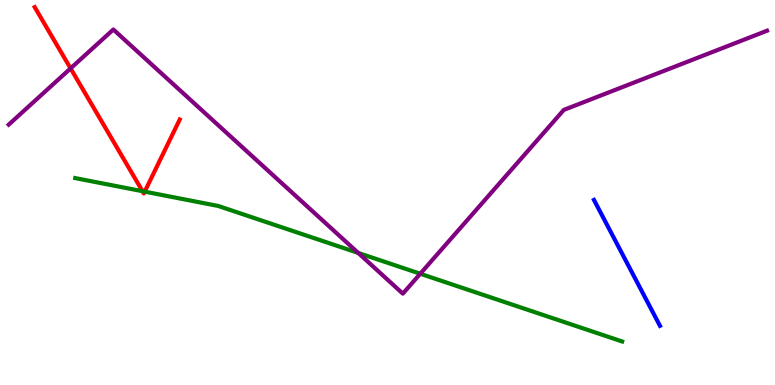[{'lines': ['blue', 'red'], 'intersections': []}, {'lines': ['green', 'red'], 'intersections': [{'x': 1.84, 'y': 5.03}, {'x': 1.87, 'y': 5.02}]}, {'lines': ['purple', 'red'], 'intersections': [{'x': 0.911, 'y': 8.22}]}, {'lines': ['blue', 'green'], 'intersections': []}, {'lines': ['blue', 'purple'], 'intersections': []}, {'lines': ['green', 'purple'], 'intersections': [{'x': 4.62, 'y': 3.43}, {'x': 5.42, 'y': 2.89}]}]